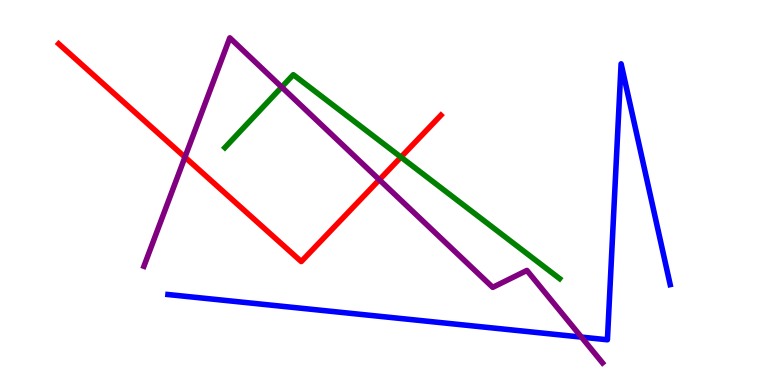[{'lines': ['blue', 'red'], 'intersections': []}, {'lines': ['green', 'red'], 'intersections': [{'x': 5.17, 'y': 5.92}]}, {'lines': ['purple', 'red'], 'intersections': [{'x': 2.39, 'y': 5.92}, {'x': 4.89, 'y': 5.33}]}, {'lines': ['blue', 'green'], 'intersections': []}, {'lines': ['blue', 'purple'], 'intersections': [{'x': 7.5, 'y': 1.24}]}, {'lines': ['green', 'purple'], 'intersections': [{'x': 3.63, 'y': 7.74}]}]